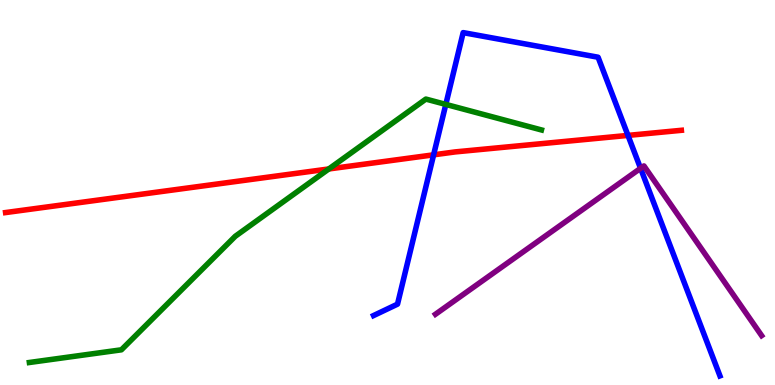[{'lines': ['blue', 'red'], 'intersections': [{'x': 5.6, 'y': 5.98}, {'x': 8.1, 'y': 6.48}]}, {'lines': ['green', 'red'], 'intersections': [{'x': 4.24, 'y': 5.61}]}, {'lines': ['purple', 'red'], 'intersections': []}, {'lines': ['blue', 'green'], 'intersections': [{'x': 5.75, 'y': 7.29}]}, {'lines': ['blue', 'purple'], 'intersections': [{'x': 8.27, 'y': 5.63}]}, {'lines': ['green', 'purple'], 'intersections': []}]